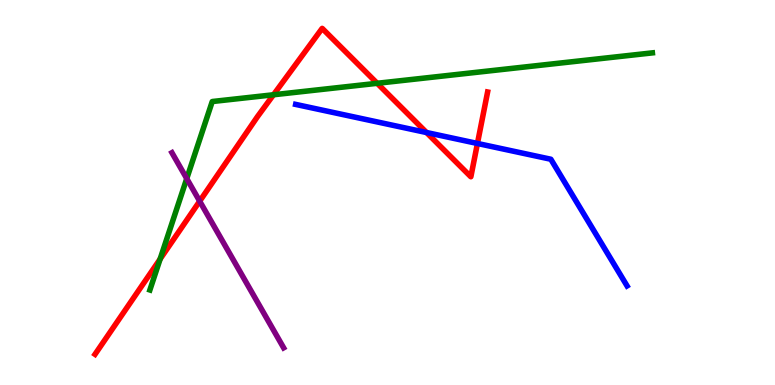[{'lines': ['blue', 'red'], 'intersections': [{'x': 5.5, 'y': 6.56}, {'x': 6.16, 'y': 6.27}]}, {'lines': ['green', 'red'], 'intersections': [{'x': 2.07, 'y': 3.27}, {'x': 3.53, 'y': 7.54}, {'x': 4.87, 'y': 7.84}]}, {'lines': ['purple', 'red'], 'intersections': [{'x': 2.58, 'y': 4.77}]}, {'lines': ['blue', 'green'], 'intersections': []}, {'lines': ['blue', 'purple'], 'intersections': []}, {'lines': ['green', 'purple'], 'intersections': [{'x': 2.41, 'y': 5.36}]}]